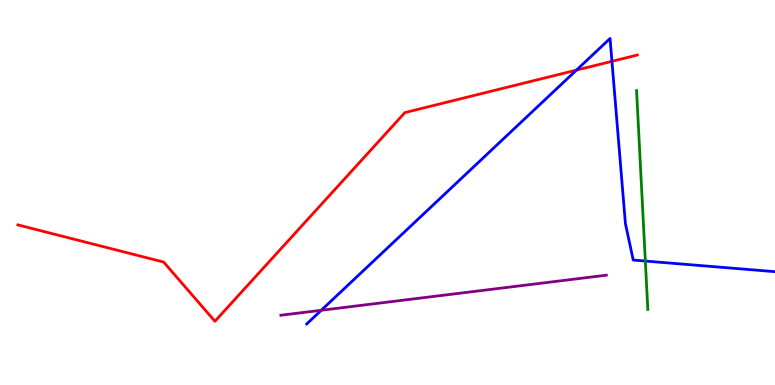[{'lines': ['blue', 'red'], 'intersections': [{'x': 7.44, 'y': 8.18}, {'x': 7.9, 'y': 8.41}]}, {'lines': ['green', 'red'], 'intersections': []}, {'lines': ['purple', 'red'], 'intersections': []}, {'lines': ['blue', 'green'], 'intersections': [{'x': 8.33, 'y': 3.22}]}, {'lines': ['blue', 'purple'], 'intersections': [{'x': 4.15, 'y': 1.94}]}, {'lines': ['green', 'purple'], 'intersections': []}]